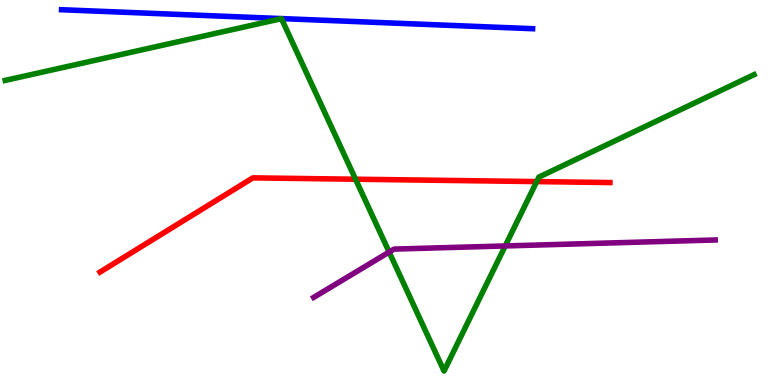[{'lines': ['blue', 'red'], 'intersections': []}, {'lines': ['green', 'red'], 'intersections': [{'x': 4.59, 'y': 5.35}, {'x': 6.93, 'y': 5.28}]}, {'lines': ['purple', 'red'], 'intersections': []}, {'lines': ['blue', 'green'], 'intersections': []}, {'lines': ['blue', 'purple'], 'intersections': []}, {'lines': ['green', 'purple'], 'intersections': [{'x': 5.02, 'y': 3.45}, {'x': 6.52, 'y': 3.61}]}]